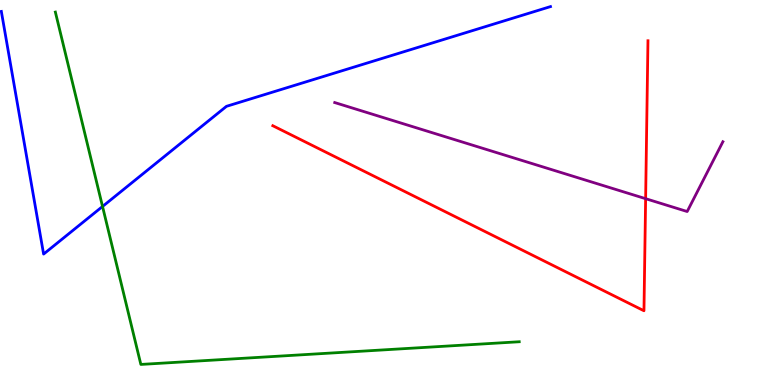[{'lines': ['blue', 'red'], 'intersections': []}, {'lines': ['green', 'red'], 'intersections': []}, {'lines': ['purple', 'red'], 'intersections': [{'x': 8.33, 'y': 4.84}]}, {'lines': ['blue', 'green'], 'intersections': [{'x': 1.32, 'y': 4.64}]}, {'lines': ['blue', 'purple'], 'intersections': []}, {'lines': ['green', 'purple'], 'intersections': []}]